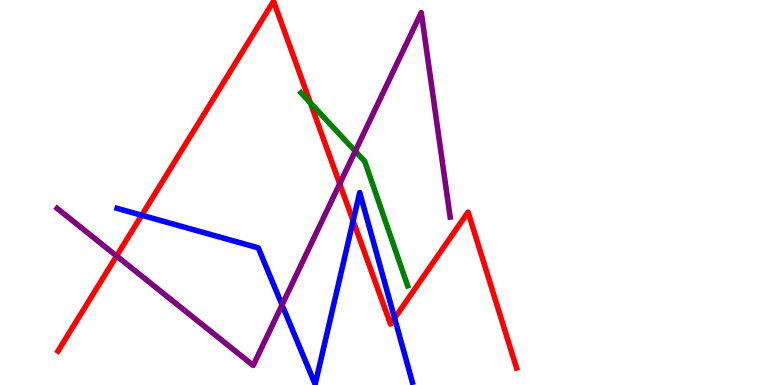[{'lines': ['blue', 'red'], 'intersections': [{'x': 1.83, 'y': 4.41}, {'x': 4.56, 'y': 4.26}, {'x': 5.09, 'y': 1.74}]}, {'lines': ['green', 'red'], 'intersections': [{'x': 4.0, 'y': 7.33}]}, {'lines': ['purple', 'red'], 'intersections': [{'x': 1.5, 'y': 3.35}, {'x': 4.38, 'y': 5.23}]}, {'lines': ['blue', 'green'], 'intersections': []}, {'lines': ['blue', 'purple'], 'intersections': [{'x': 3.64, 'y': 2.08}]}, {'lines': ['green', 'purple'], 'intersections': [{'x': 4.58, 'y': 6.07}]}]